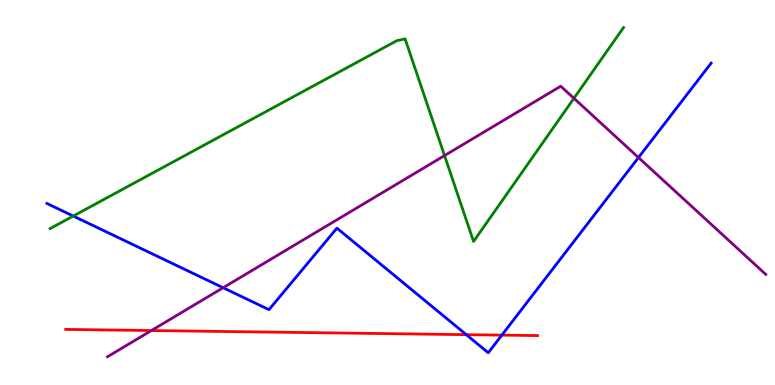[{'lines': ['blue', 'red'], 'intersections': [{'x': 6.02, 'y': 1.31}, {'x': 6.48, 'y': 1.3}]}, {'lines': ['green', 'red'], 'intersections': []}, {'lines': ['purple', 'red'], 'intersections': [{'x': 1.95, 'y': 1.41}]}, {'lines': ['blue', 'green'], 'intersections': [{'x': 0.945, 'y': 4.39}]}, {'lines': ['blue', 'purple'], 'intersections': [{'x': 2.88, 'y': 2.53}, {'x': 8.24, 'y': 5.91}]}, {'lines': ['green', 'purple'], 'intersections': [{'x': 5.74, 'y': 5.96}, {'x': 7.41, 'y': 7.45}]}]